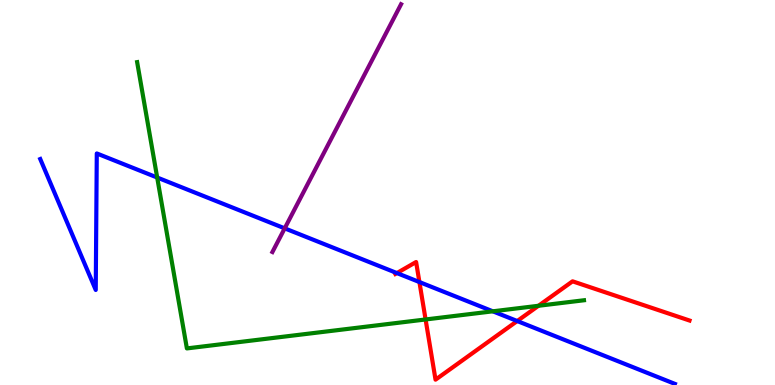[{'lines': ['blue', 'red'], 'intersections': [{'x': 5.12, 'y': 2.91}, {'x': 5.41, 'y': 2.67}, {'x': 6.67, 'y': 1.66}]}, {'lines': ['green', 'red'], 'intersections': [{'x': 5.49, 'y': 1.7}, {'x': 6.95, 'y': 2.06}]}, {'lines': ['purple', 'red'], 'intersections': []}, {'lines': ['blue', 'green'], 'intersections': [{'x': 2.03, 'y': 5.39}, {'x': 6.36, 'y': 1.91}]}, {'lines': ['blue', 'purple'], 'intersections': [{'x': 3.67, 'y': 4.07}]}, {'lines': ['green', 'purple'], 'intersections': []}]